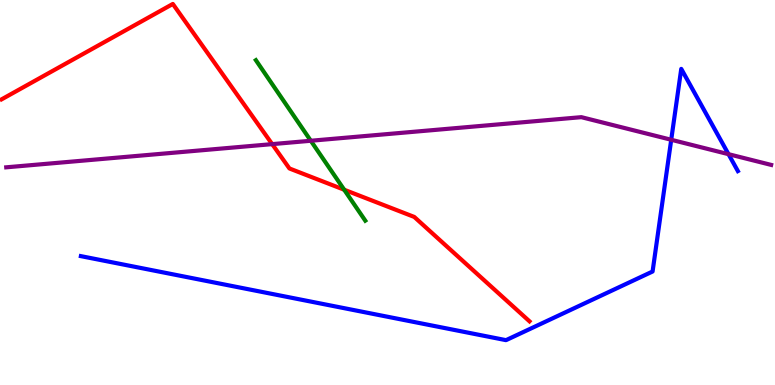[{'lines': ['blue', 'red'], 'intersections': []}, {'lines': ['green', 'red'], 'intersections': [{'x': 4.44, 'y': 5.07}]}, {'lines': ['purple', 'red'], 'intersections': [{'x': 3.51, 'y': 6.26}]}, {'lines': ['blue', 'green'], 'intersections': []}, {'lines': ['blue', 'purple'], 'intersections': [{'x': 8.66, 'y': 6.37}, {'x': 9.4, 'y': 6.0}]}, {'lines': ['green', 'purple'], 'intersections': [{'x': 4.01, 'y': 6.34}]}]